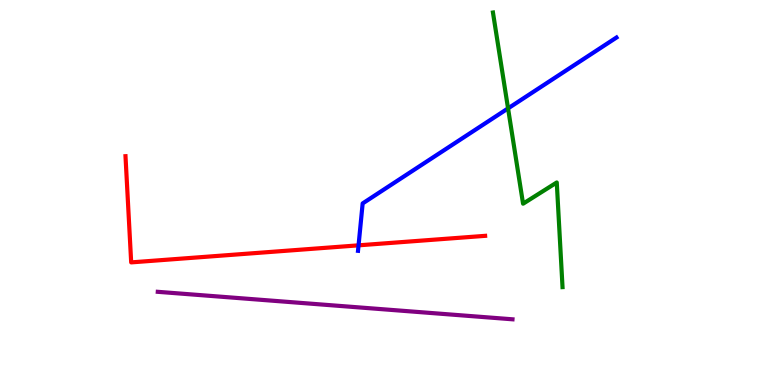[{'lines': ['blue', 'red'], 'intersections': [{'x': 4.63, 'y': 3.63}]}, {'lines': ['green', 'red'], 'intersections': []}, {'lines': ['purple', 'red'], 'intersections': []}, {'lines': ['blue', 'green'], 'intersections': [{'x': 6.56, 'y': 7.18}]}, {'lines': ['blue', 'purple'], 'intersections': []}, {'lines': ['green', 'purple'], 'intersections': []}]